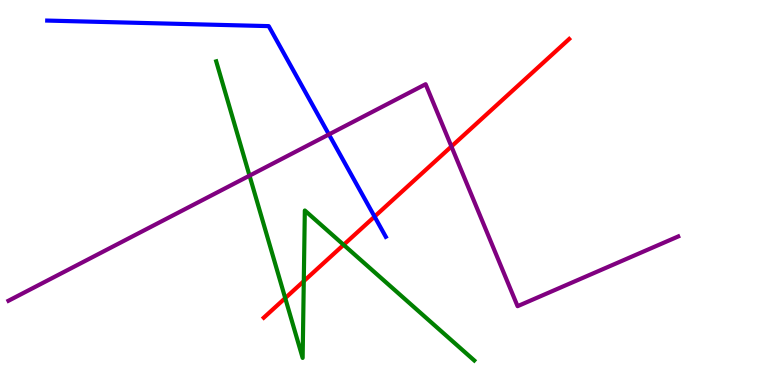[{'lines': ['blue', 'red'], 'intersections': [{'x': 4.83, 'y': 4.37}]}, {'lines': ['green', 'red'], 'intersections': [{'x': 3.68, 'y': 2.26}, {'x': 3.92, 'y': 2.7}, {'x': 4.43, 'y': 3.64}]}, {'lines': ['purple', 'red'], 'intersections': [{'x': 5.82, 'y': 6.2}]}, {'lines': ['blue', 'green'], 'intersections': []}, {'lines': ['blue', 'purple'], 'intersections': [{'x': 4.24, 'y': 6.51}]}, {'lines': ['green', 'purple'], 'intersections': [{'x': 3.22, 'y': 5.44}]}]